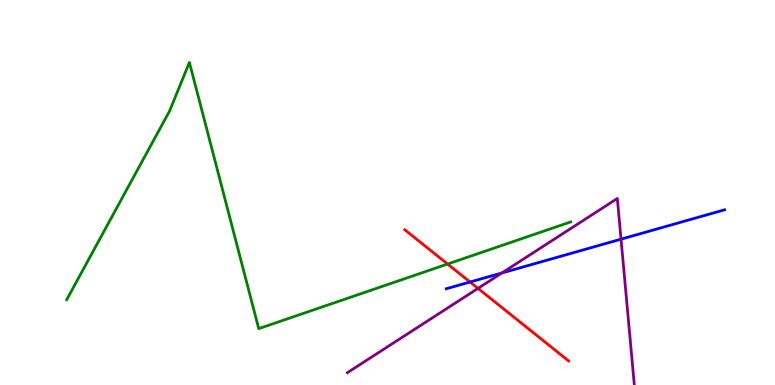[{'lines': ['blue', 'red'], 'intersections': [{'x': 6.06, 'y': 2.68}]}, {'lines': ['green', 'red'], 'intersections': [{'x': 5.78, 'y': 3.14}]}, {'lines': ['purple', 'red'], 'intersections': [{'x': 6.17, 'y': 2.51}]}, {'lines': ['blue', 'green'], 'intersections': []}, {'lines': ['blue', 'purple'], 'intersections': [{'x': 6.48, 'y': 2.91}, {'x': 8.01, 'y': 3.79}]}, {'lines': ['green', 'purple'], 'intersections': []}]